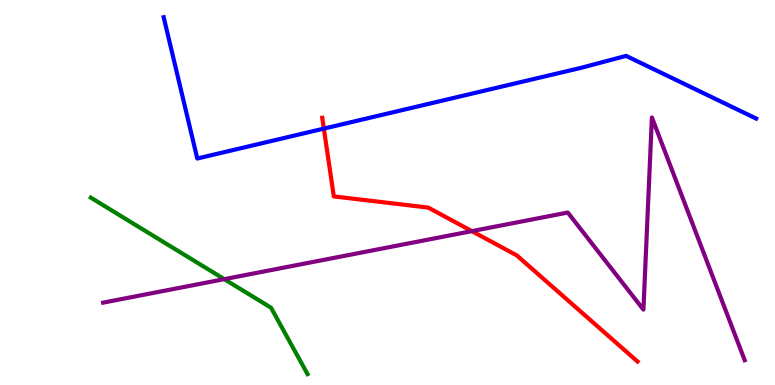[{'lines': ['blue', 'red'], 'intersections': [{'x': 4.18, 'y': 6.66}]}, {'lines': ['green', 'red'], 'intersections': []}, {'lines': ['purple', 'red'], 'intersections': [{'x': 6.09, 'y': 4.0}]}, {'lines': ['blue', 'green'], 'intersections': []}, {'lines': ['blue', 'purple'], 'intersections': []}, {'lines': ['green', 'purple'], 'intersections': [{'x': 2.89, 'y': 2.75}]}]